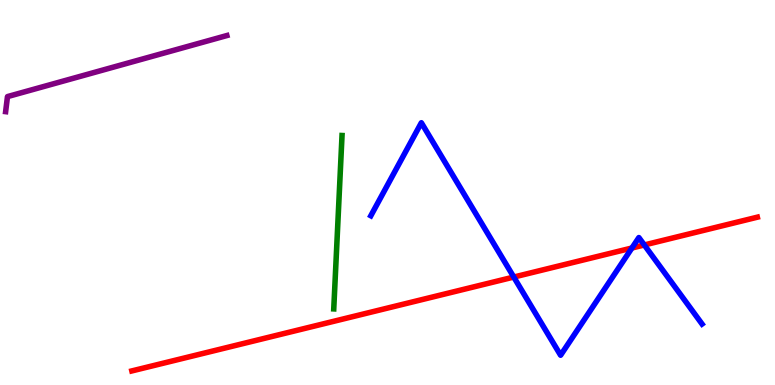[{'lines': ['blue', 'red'], 'intersections': [{'x': 6.63, 'y': 2.8}, {'x': 8.15, 'y': 3.56}, {'x': 8.31, 'y': 3.64}]}, {'lines': ['green', 'red'], 'intersections': []}, {'lines': ['purple', 'red'], 'intersections': []}, {'lines': ['blue', 'green'], 'intersections': []}, {'lines': ['blue', 'purple'], 'intersections': []}, {'lines': ['green', 'purple'], 'intersections': []}]